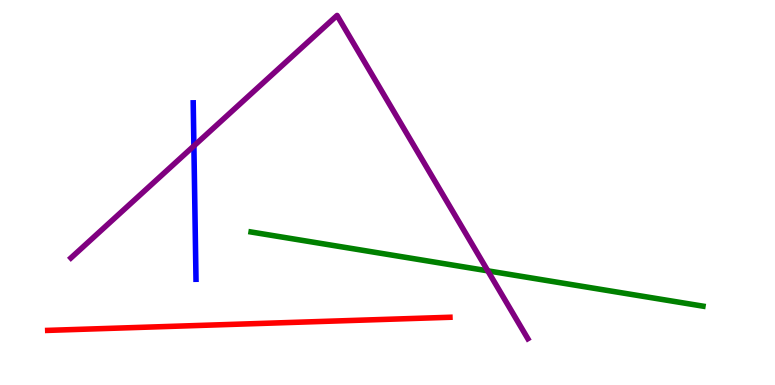[{'lines': ['blue', 'red'], 'intersections': []}, {'lines': ['green', 'red'], 'intersections': []}, {'lines': ['purple', 'red'], 'intersections': []}, {'lines': ['blue', 'green'], 'intersections': []}, {'lines': ['blue', 'purple'], 'intersections': [{'x': 2.5, 'y': 6.21}]}, {'lines': ['green', 'purple'], 'intersections': [{'x': 6.29, 'y': 2.97}]}]